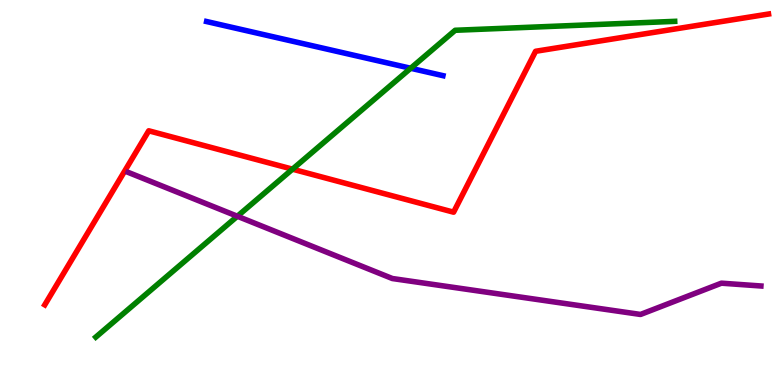[{'lines': ['blue', 'red'], 'intersections': []}, {'lines': ['green', 'red'], 'intersections': [{'x': 3.77, 'y': 5.61}]}, {'lines': ['purple', 'red'], 'intersections': []}, {'lines': ['blue', 'green'], 'intersections': [{'x': 5.3, 'y': 8.23}]}, {'lines': ['blue', 'purple'], 'intersections': []}, {'lines': ['green', 'purple'], 'intersections': [{'x': 3.06, 'y': 4.38}]}]